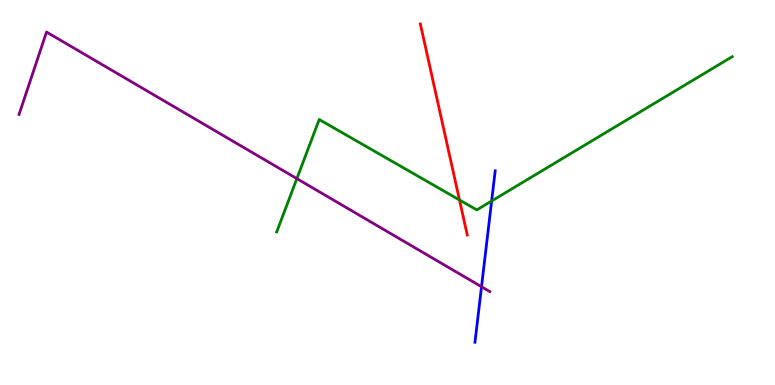[{'lines': ['blue', 'red'], 'intersections': []}, {'lines': ['green', 'red'], 'intersections': [{'x': 5.93, 'y': 4.81}]}, {'lines': ['purple', 'red'], 'intersections': []}, {'lines': ['blue', 'green'], 'intersections': [{'x': 6.34, 'y': 4.78}]}, {'lines': ['blue', 'purple'], 'intersections': [{'x': 6.21, 'y': 2.55}]}, {'lines': ['green', 'purple'], 'intersections': [{'x': 3.83, 'y': 5.36}]}]